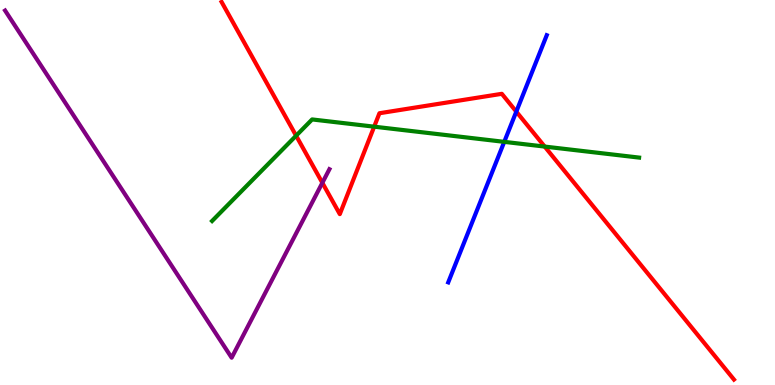[{'lines': ['blue', 'red'], 'intersections': [{'x': 6.66, 'y': 7.1}]}, {'lines': ['green', 'red'], 'intersections': [{'x': 3.82, 'y': 6.48}, {'x': 4.83, 'y': 6.71}, {'x': 7.03, 'y': 6.19}]}, {'lines': ['purple', 'red'], 'intersections': [{'x': 4.16, 'y': 5.25}]}, {'lines': ['blue', 'green'], 'intersections': [{'x': 6.51, 'y': 6.32}]}, {'lines': ['blue', 'purple'], 'intersections': []}, {'lines': ['green', 'purple'], 'intersections': []}]